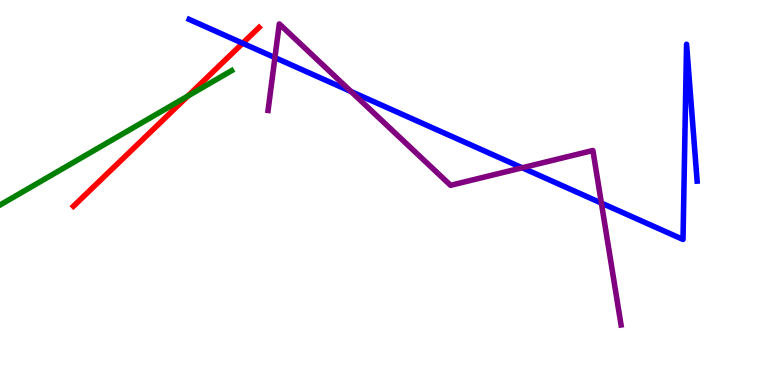[{'lines': ['blue', 'red'], 'intersections': [{'x': 3.13, 'y': 8.88}]}, {'lines': ['green', 'red'], 'intersections': [{'x': 2.42, 'y': 7.51}]}, {'lines': ['purple', 'red'], 'intersections': []}, {'lines': ['blue', 'green'], 'intersections': []}, {'lines': ['blue', 'purple'], 'intersections': [{'x': 3.55, 'y': 8.5}, {'x': 4.53, 'y': 7.62}, {'x': 6.74, 'y': 5.64}, {'x': 7.76, 'y': 4.73}]}, {'lines': ['green', 'purple'], 'intersections': []}]